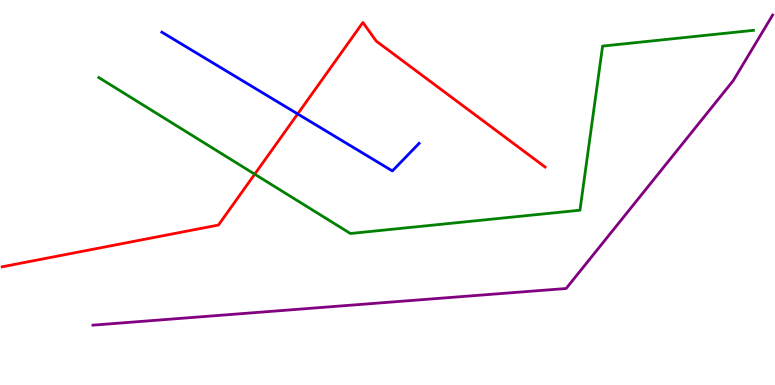[{'lines': ['blue', 'red'], 'intersections': [{'x': 3.84, 'y': 7.04}]}, {'lines': ['green', 'red'], 'intersections': [{'x': 3.29, 'y': 5.48}]}, {'lines': ['purple', 'red'], 'intersections': []}, {'lines': ['blue', 'green'], 'intersections': []}, {'lines': ['blue', 'purple'], 'intersections': []}, {'lines': ['green', 'purple'], 'intersections': []}]